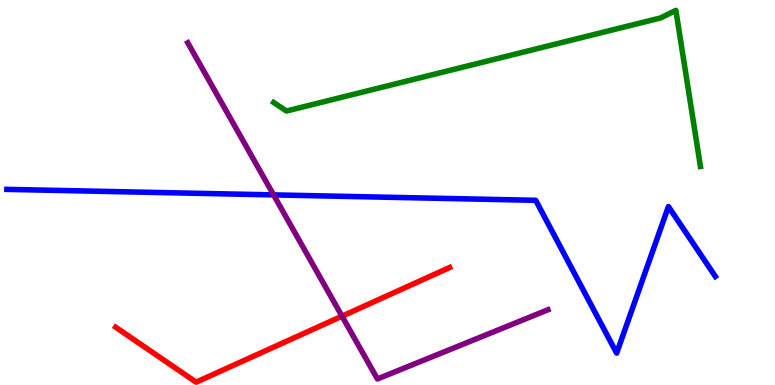[{'lines': ['blue', 'red'], 'intersections': []}, {'lines': ['green', 'red'], 'intersections': []}, {'lines': ['purple', 'red'], 'intersections': [{'x': 4.41, 'y': 1.79}]}, {'lines': ['blue', 'green'], 'intersections': []}, {'lines': ['blue', 'purple'], 'intersections': [{'x': 3.53, 'y': 4.94}]}, {'lines': ['green', 'purple'], 'intersections': []}]